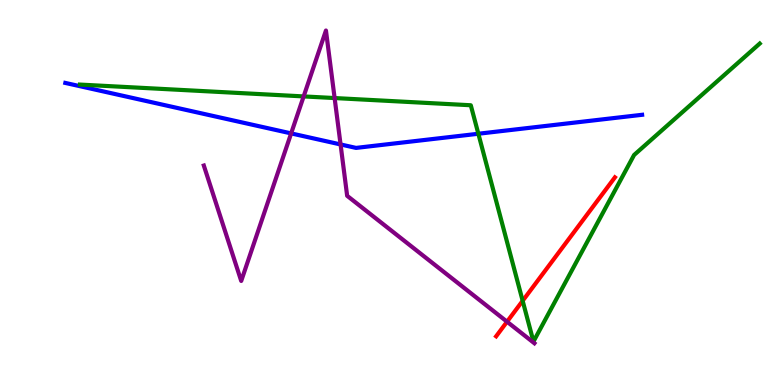[{'lines': ['blue', 'red'], 'intersections': []}, {'lines': ['green', 'red'], 'intersections': [{'x': 6.74, 'y': 2.19}]}, {'lines': ['purple', 'red'], 'intersections': [{'x': 6.54, 'y': 1.64}]}, {'lines': ['blue', 'green'], 'intersections': [{'x': 6.17, 'y': 6.53}]}, {'lines': ['blue', 'purple'], 'intersections': [{'x': 3.76, 'y': 6.54}, {'x': 4.39, 'y': 6.25}]}, {'lines': ['green', 'purple'], 'intersections': [{'x': 3.92, 'y': 7.5}, {'x': 4.32, 'y': 7.45}]}]